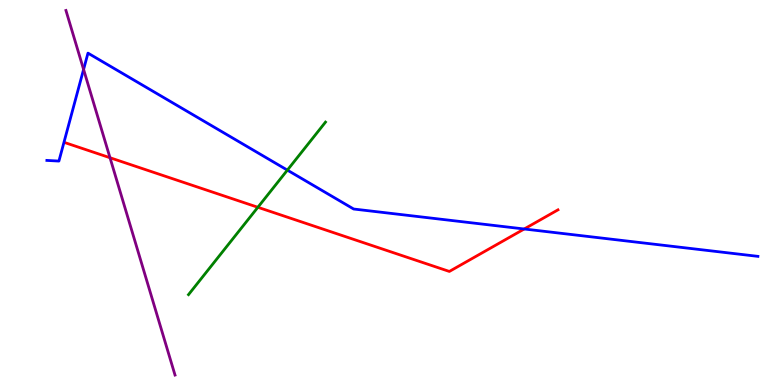[{'lines': ['blue', 'red'], 'intersections': [{'x': 6.76, 'y': 4.05}]}, {'lines': ['green', 'red'], 'intersections': [{'x': 3.33, 'y': 4.62}]}, {'lines': ['purple', 'red'], 'intersections': [{'x': 1.42, 'y': 5.9}]}, {'lines': ['blue', 'green'], 'intersections': [{'x': 3.71, 'y': 5.58}]}, {'lines': ['blue', 'purple'], 'intersections': [{'x': 1.08, 'y': 8.2}]}, {'lines': ['green', 'purple'], 'intersections': []}]